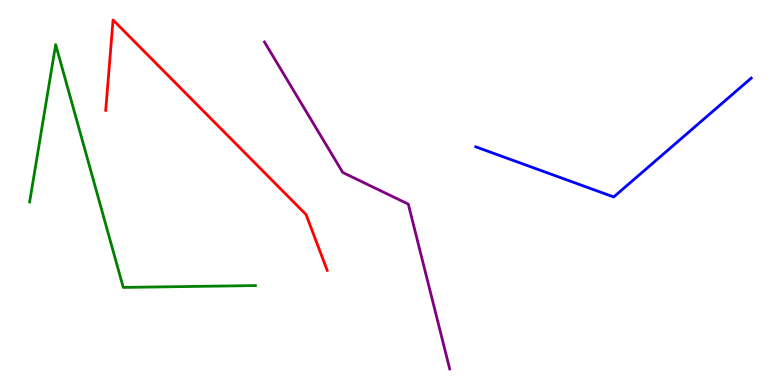[{'lines': ['blue', 'red'], 'intersections': []}, {'lines': ['green', 'red'], 'intersections': []}, {'lines': ['purple', 'red'], 'intersections': []}, {'lines': ['blue', 'green'], 'intersections': []}, {'lines': ['blue', 'purple'], 'intersections': []}, {'lines': ['green', 'purple'], 'intersections': []}]